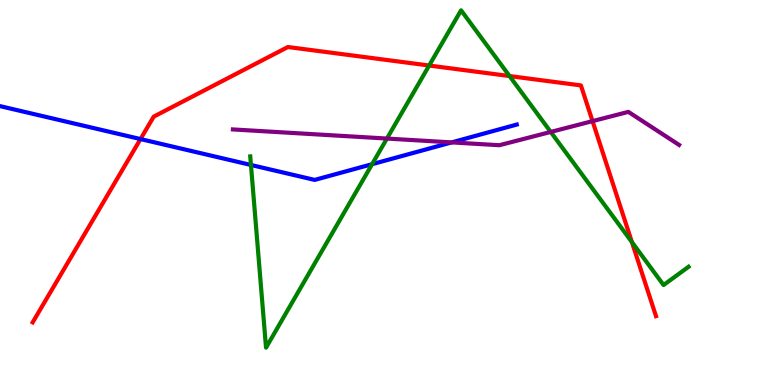[{'lines': ['blue', 'red'], 'intersections': [{'x': 1.81, 'y': 6.39}]}, {'lines': ['green', 'red'], 'intersections': [{'x': 5.54, 'y': 8.3}, {'x': 6.57, 'y': 8.02}, {'x': 8.15, 'y': 3.71}]}, {'lines': ['purple', 'red'], 'intersections': [{'x': 7.65, 'y': 6.85}]}, {'lines': ['blue', 'green'], 'intersections': [{'x': 3.24, 'y': 5.72}, {'x': 4.8, 'y': 5.74}]}, {'lines': ['blue', 'purple'], 'intersections': [{'x': 5.83, 'y': 6.3}]}, {'lines': ['green', 'purple'], 'intersections': [{'x': 4.99, 'y': 6.4}, {'x': 7.11, 'y': 6.57}]}]